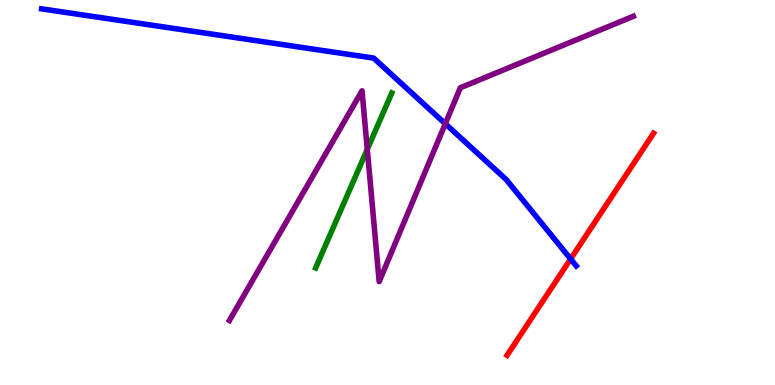[{'lines': ['blue', 'red'], 'intersections': [{'x': 7.36, 'y': 3.27}]}, {'lines': ['green', 'red'], 'intersections': []}, {'lines': ['purple', 'red'], 'intersections': []}, {'lines': ['blue', 'green'], 'intersections': []}, {'lines': ['blue', 'purple'], 'intersections': [{'x': 5.75, 'y': 6.79}]}, {'lines': ['green', 'purple'], 'intersections': [{'x': 4.74, 'y': 6.12}]}]